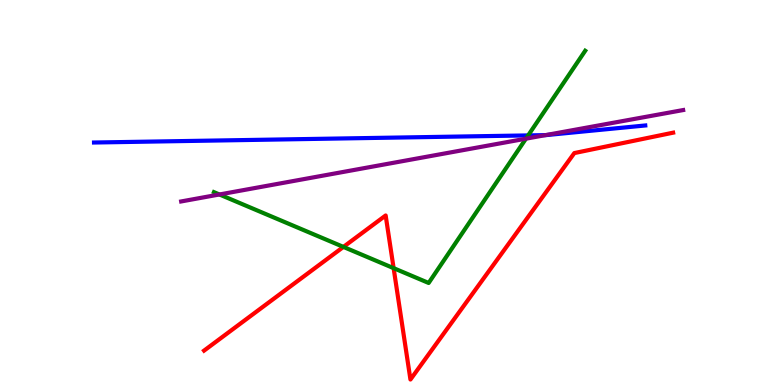[{'lines': ['blue', 'red'], 'intersections': []}, {'lines': ['green', 'red'], 'intersections': [{'x': 4.43, 'y': 3.59}, {'x': 5.08, 'y': 3.04}]}, {'lines': ['purple', 'red'], 'intersections': []}, {'lines': ['blue', 'green'], 'intersections': [{'x': 6.81, 'y': 6.48}]}, {'lines': ['blue', 'purple'], 'intersections': [{'x': 7.04, 'y': 6.49}]}, {'lines': ['green', 'purple'], 'intersections': [{'x': 2.83, 'y': 4.95}, {'x': 6.79, 'y': 6.4}]}]